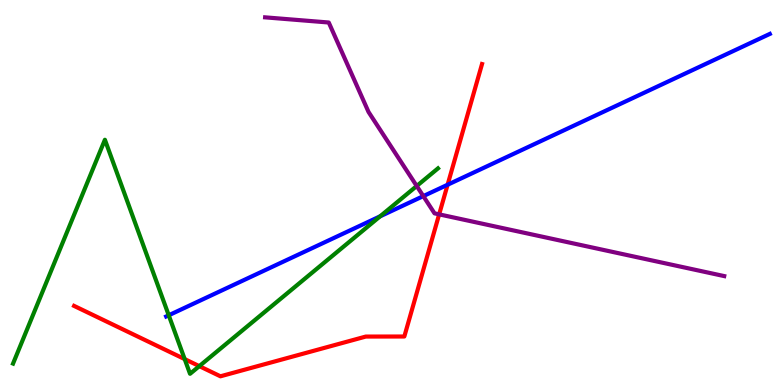[{'lines': ['blue', 'red'], 'intersections': [{'x': 5.78, 'y': 5.2}]}, {'lines': ['green', 'red'], 'intersections': [{'x': 2.38, 'y': 0.673}, {'x': 2.57, 'y': 0.49}]}, {'lines': ['purple', 'red'], 'intersections': [{'x': 5.67, 'y': 4.43}]}, {'lines': ['blue', 'green'], 'intersections': [{'x': 2.18, 'y': 1.81}, {'x': 4.9, 'y': 4.38}]}, {'lines': ['blue', 'purple'], 'intersections': [{'x': 5.46, 'y': 4.91}]}, {'lines': ['green', 'purple'], 'intersections': [{'x': 5.38, 'y': 5.17}]}]